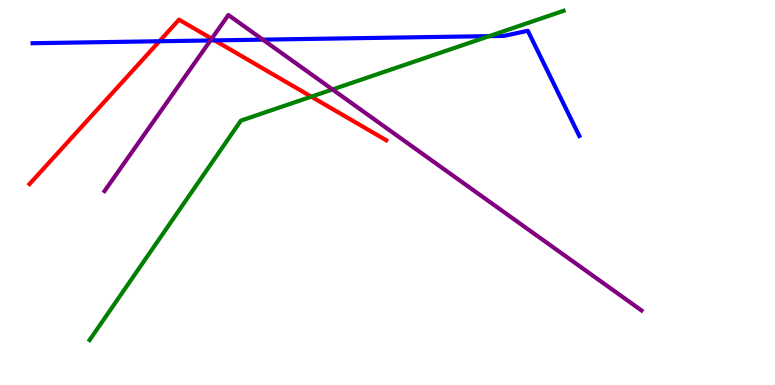[{'lines': ['blue', 'red'], 'intersections': [{'x': 2.06, 'y': 8.93}, {'x': 2.77, 'y': 8.95}]}, {'lines': ['green', 'red'], 'intersections': [{'x': 4.02, 'y': 7.49}]}, {'lines': ['purple', 'red'], 'intersections': [{'x': 2.73, 'y': 9.0}]}, {'lines': ['blue', 'green'], 'intersections': [{'x': 6.31, 'y': 9.06}]}, {'lines': ['blue', 'purple'], 'intersections': [{'x': 2.72, 'y': 8.95}, {'x': 3.39, 'y': 8.97}]}, {'lines': ['green', 'purple'], 'intersections': [{'x': 4.29, 'y': 7.68}]}]